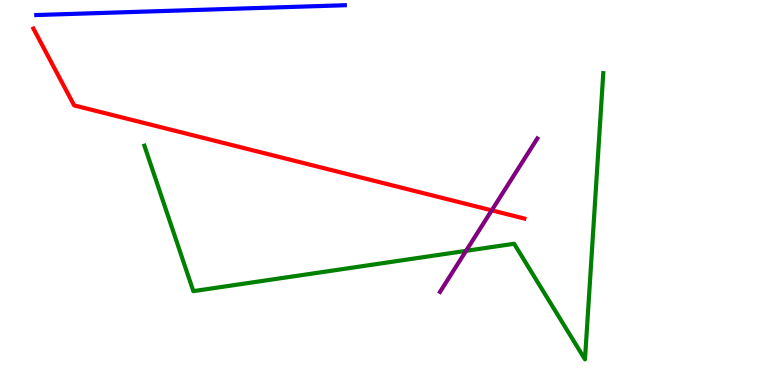[{'lines': ['blue', 'red'], 'intersections': []}, {'lines': ['green', 'red'], 'intersections': []}, {'lines': ['purple', 'red'], 'intersections': [{'x': 6.35, 'y': 4.54}]}, {'lines': ['blue', 'green'], 'intersections': []}, {'lines': ['blue', 'purple'], 'intersections': []}, {'lines': ['green', 'purple'], 'intersections': [{'x': 6.01, 'y': 3.48}]}]